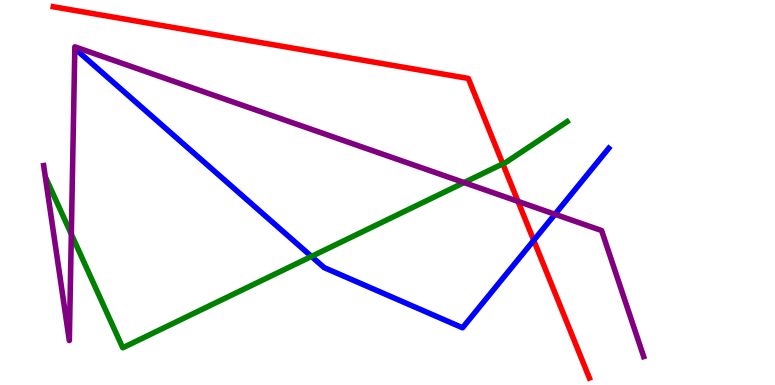[{'lines': ['blue', 'red'], 'intersections': [{'x': 6.89, 'y': 3.76}]}, {'lines': ['green', 'red'], 'intersections': [{'x': 6.49, 'y': 5.75}]}, {'lines': ['purple', 'red'], 'intersections': [{'x': 6.68, 'y': 4.77}]}, {'lines': ['blue', 'green'], 'intersections': [{'x': 4.02, 'y': 3.34}]}, {'lines': ['blue', 'purple'], 'intersections': [{'x': 7.16, 'y': 4.43}]}, {'lines': ['green', 'purple'], 'intersections': [{'x': 0.92, 'y': 3.92}, {'x': 5.99, 'y': 5.26}]}]